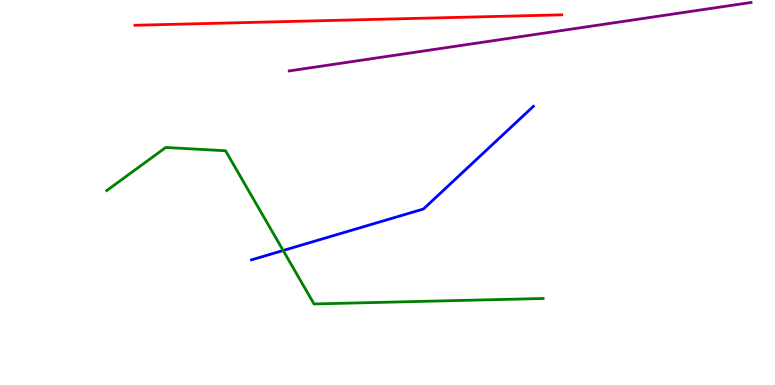[{'lines': ['blue', 'red'], 'intersections': []}, {'lines': ['green', 'red'], 'intersections': []}, {'lines': ['purple', 'red'], 'intersections': []}, {'lines': ['blue', 'green'], 'intersections': [{'x': 3.65, 'y': 3.49}]}, {'lines': ['blue', 'purple'], 'intersections': []}, {'lines': ['green', 'purple'], 'intersections': []}]